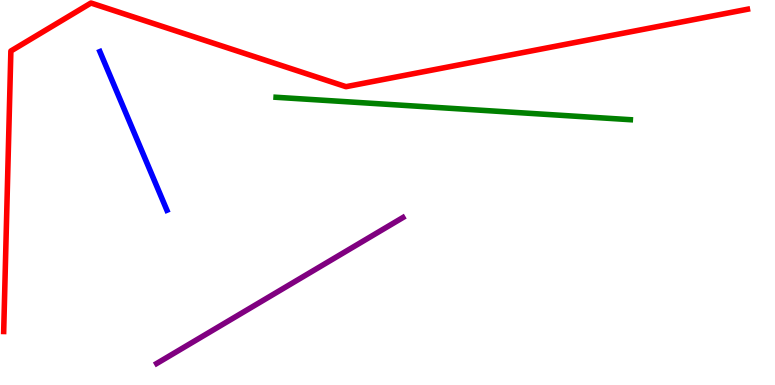[{'lines': ['blue', 'red'], 'intersections': []}, {'lines': ['green', 'red'], 'intersections': []}, {'lines': ['purple', 'red'], 'intersections': []}, {'lines': ['blue', 'green'], 'intersections': []}, {'lines': ['blue', 'purple'], 'intersections': []}, {'lines': ['green', 'purple'], 'intersections': []}]